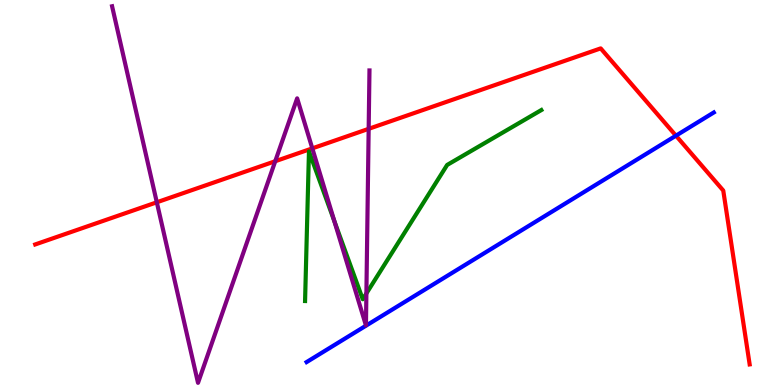[{'lines': ['blue', 'red'], 'intersections': [{'x': 8.72, 'y': 6.48}]}, {'lines': ['green', 'red'], 'intersections': []}, {'lines': ['purple', 'red'], 'intersections': [{'x': 2.02, 'y': 4.75}, {'x': 3.55, 'y': 5.81}, {'x': 4.03, 'y': 6.15}, {'x': 4.76, 'y': 6.65}]}, {'lines': ['blue', 'green'], 'intersections': []}, {'lines': ['blue', 'purple'], 'intersections': []}, {'lines': ['green', 'purple'], 'intersections': [{'x': 4.31, 'y': 4.25}, {'x': 4.73, 'y': 2.38}]}]